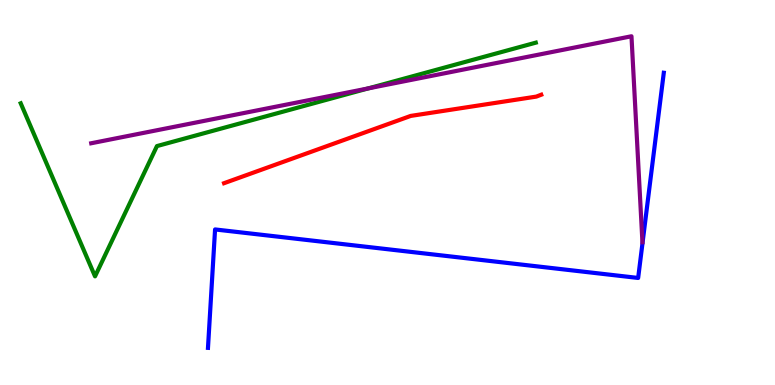[{'lines': ['blue', 'red'], 'intersections': []}, {'lines': ['green', 'red'], 'intersections': []}, {'lines': ['purple', 'red'], 'intersections': []}, {'lines': ['blue', 'green'], 'intersections': []}, {'lines': ['blue', 'purple'], 'intersections': []}, {'lines': ['green', 'purple'], 'intersections': [{'x': 4.75, 'y': 7.7}]}]